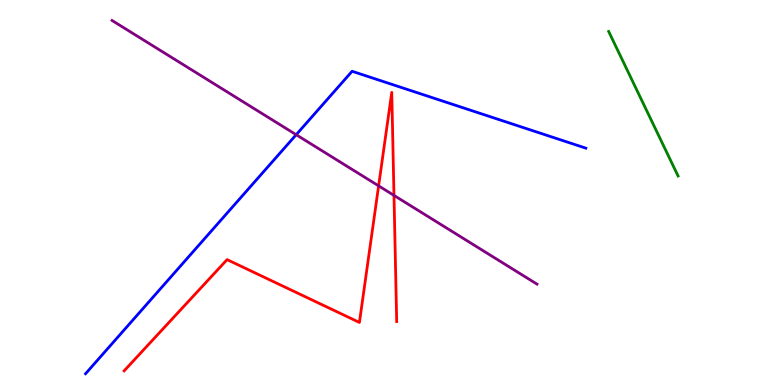[{'lines': ['blue', 'red'], 'intersections': []}, {'lines': ['green', 'red'], 'intersections': []}, {'lines': ['purple', 'red'], 'intersections': [{'x': 4.89, 'y': 5.17}, {'x': 5.08, 'y': 4.92}]}, {'lines': ['blue', 'green'], 'intersections': []}, {'lines': ['blue', 'purple'], 'intersections': [{'x': 3.82, 'y': 6.5}]}, {'lines': ['green', 'purple'], 'intersections': []}]